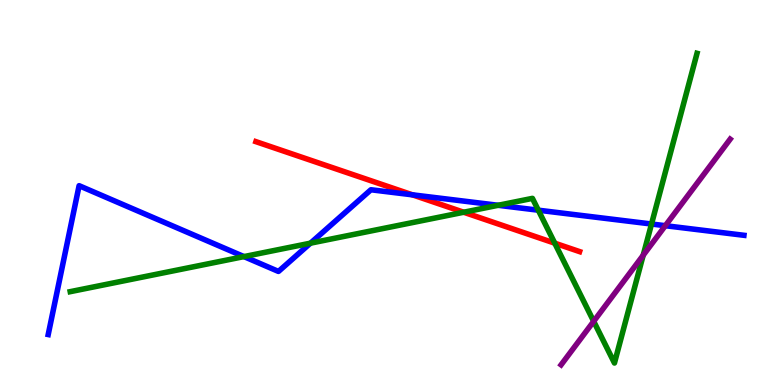[{'lines': ['blue', 'red'], 'intersections': [{'x': 5.32, 'y': 4.94}]}, {'lines': ['green', 'red'], 'intersections': [{'x': 5.98, 'y': 4.49}, {'x': 7.16, 'y': 3.68}]}, {'lines': ['purple', 'red'], 'intersections': []}, {'lines': ['blue', 'green'], 'intersections': [{'x': 3.15, 'y': 3.34}, {'x': 4.01, 'y': 3.68}, {'x': 6.43, 'y': 4.67}, {'x': 6.95, 'y': 4.54}, {'x': 8.41, 'y': 4.18}]}, {'lines': ['blue', 'purple'], 'intersections': [{'x': 8.58, 'y': 4.14}]}, {'lines': ['green', 'purple'], 'intersections': [{'x': 7.66, 'y': 1.65}, {'x': 8.3, 'y': 3.37}]}]